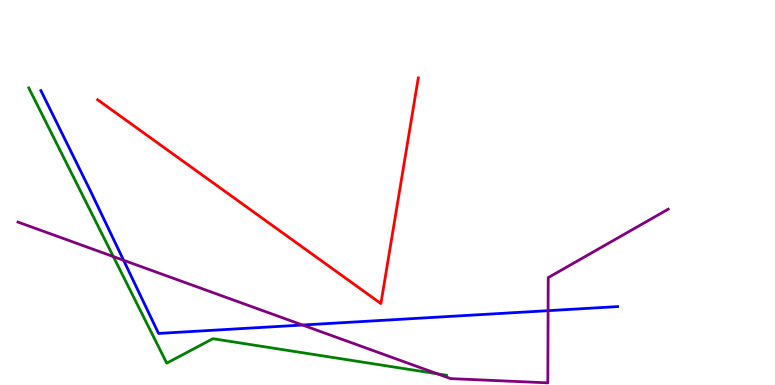[{'lines': ['blue', 'red'], 'intersections': []}, {'lines': ['green', 'red'], 'intersections': []}, {'lines': ['purple', 'red'], 'intersections': []}, {'lines': ['blue', 'green'], 'intersections': []}, {'lines': ['blue', 'purple'], 'intersections': [{'x': 1.59, 'y': 3.24}, {'x': 3.9, 'y': 1.56}, {'x': 7.07, 'y': 1.93}]}, {'lines': ['green', 'purple'], 'intersections': [{'x': 1.46, 'y': 3.34}, {'x': 5.64, 'y': 0.29}]}]